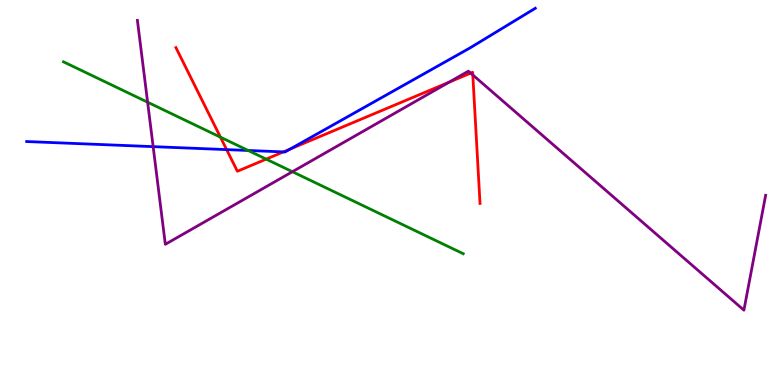[{'lines': ['blue', 'red'], 'intersections': [{'x': 2.92, 'y': 6.11}, {'x': 3.66, 'y': 6.05}, {'x': 3.75, 'y': 6.13}]}, {'lines': ['green', 'red'], 'intersections': [{'x': 2.84, 'y': 6.44}, {'x': 3.43, 'y': 5.87}]}, {'lines': ['purple', 'red'], 'intersections': [{'x': 5.79, 'y': 7.86}, {'x': 6.07, 'y': 8.1}, {'x': 6.1, 'y': 8.05}]}, {'lines': ['blue', 'green'], 'intersections': [{'x': 3.2, 'y': 6.09}]}, {'lines': ['blue', 'purple'], 'intersections': [{'x': 1.98, 'y': 6.19}]}, {'lines': ['green', 'purple'], 'intersections': [{'x': 1.9, 'y': 7.35}, {'x': 3.77, 'y': 5.54}]}]